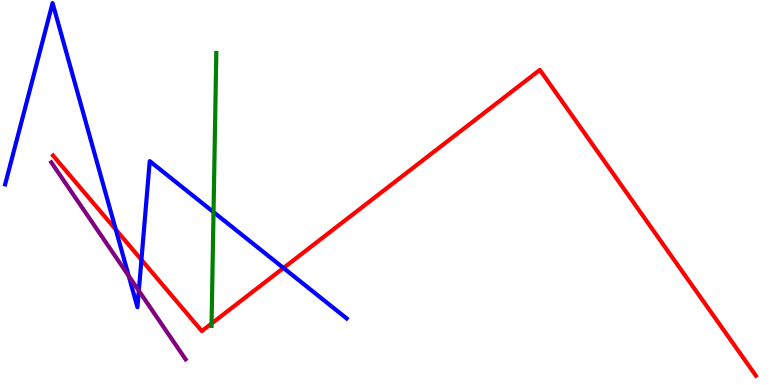[{'lines': ['blue', 'red'], 'intersections': [{'x': 1.49, 'y': 4.04}, {'x': 1.82, 'y': 3.25}, {'x': 3.66, 'y': 3.04}]}, {'lines': ['green', 'red'], 'intersections': [{'x': 2.73, 'y': 1.6}]}, {'lines': ['purple', 'red'], 'intersections': []}, {'lines': ['blue', 'green'], 'intersections': [{'x': 2.76, 'y': 4.49}]}, {'lines': ['blue', 'purple'], 'intersections': [{'x': 1.66, 'y': 2.83}, {'x': 1.79, 'y': 2.45}]}, {'lines': ['green', 'purple'], 'intersections': []}]